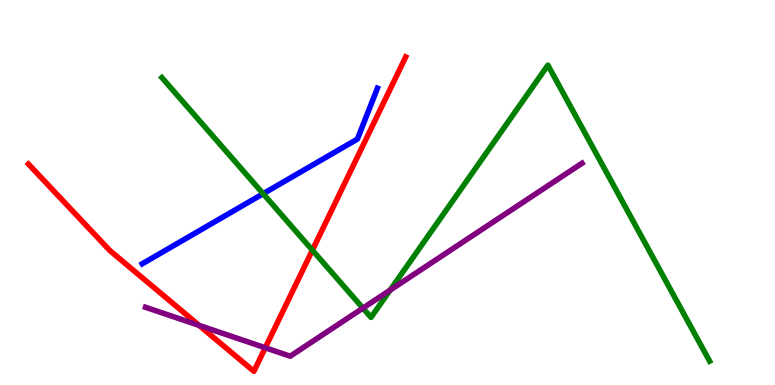[{'lines': ['blue', 'red'], 'intersections': []}, {'lines': ['green', 'red'], 'intersections': [{'x': 4.03, 'y': 3.5}]}, {'lines': ['purple', 'red'], 'intersections': [{'x': 2.57, 'y': 1.55}, {'x': 3.42, 'y': 0.967}]}, {'lines': ['blue', 'green'], 'intersections': [{'x': 3.4, 'y': 4.97}]}, {'lines': ['blue', 'purple'], 'intersections': []}, {'lines': ['green', 'purple'], 'intersections': [{'x': 4.68, 'y': 2.0}, {'x': 5.03, 'y': 2.46}]}]